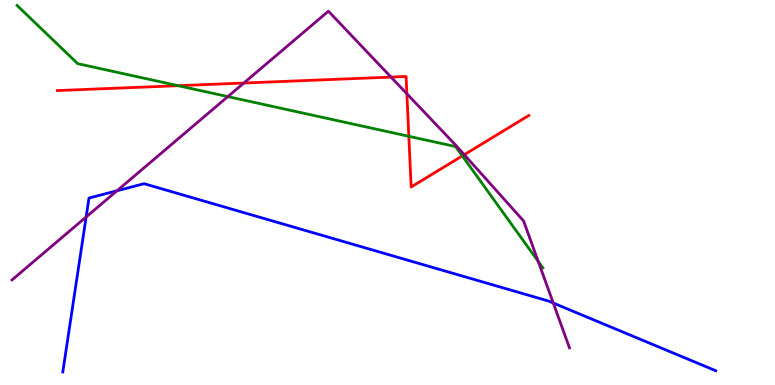[{'lines': ['blue', 'red'], 'intersections': []}, {'lines': ['green', 'red'], 'intersections': [{'x': 2.3, 'y': 7.77}, {'x': 5.28, 'y': 6.46}, {'x': 5.97, 'y': 5.95}]}, {'lines': ['purple', 'red'], 'intersections': [{'x': 3.15, 'y': 7.84}, {'x': 5.05, 'y': 8.0}, {'x': 5.25, 'y': 7.56}, {'x': 5.99, 'y': 5.98}]}, {'lines': ['blue', 'green'], 'intersections': []}, {'lines': ['blue', 'purple'], 'intersections': [{'x': 1.11, 'y': 4.36}, {'x': 1.51, 'y': 5.05}, {'x': 7.14, 'y': 2.13}]}, {'lines': ['green', 'purple'], 'intersections': [{'x': 2.94, 'y': 7.49}, {'x': 6.94, 'y': 3.21}]}]